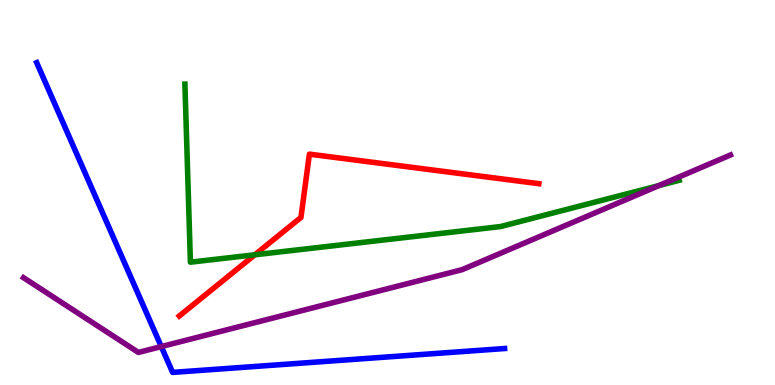[{'lines': ['blue', 'red'], 'intersections': []}, {'lines': ['green', 'red'], 'intersections': [{'x': 3.29, 'y': 3.38}]}, {'lines': ['purple', 'red'], 'intersections': []}, {'lines': ['blue', 'green'], 'intersections': []}, {'lines': ['blue', 'purple'], 'intersections': [{'x': 2.08, 'y': 0.998}]}, {'lines': ['green', 'purple'], 'intersections': [{'x': 8.5, 'y': 5.18}]}]